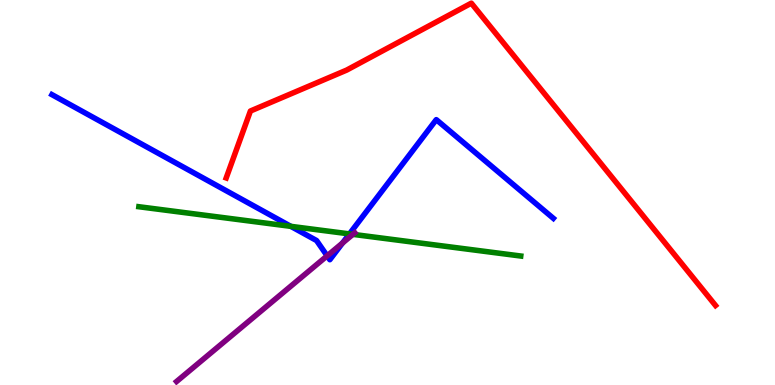[{'lines': ['blue', 'red'], 'intersections': []}, {'lines': ['green', 'red'], 'intersections': []}, {'lines': ['purple', 'red'], 'intersections': []}, {'lines': ['blue', 'green'], 'intersections': [{'x': 3.75, 'y': 4.12}, {'x': 4.51, 'y': 3.92}]}, {'lines': ['blue', 'purple'], 'intersections': [{'x': 4.22, 'y': 3.35}, {'x': 4.42, 'y': 3.69}]}, {'lines': ['green', 'purple'], 'intersections': [{'x': 4.55, 'y': 3.91}]}]